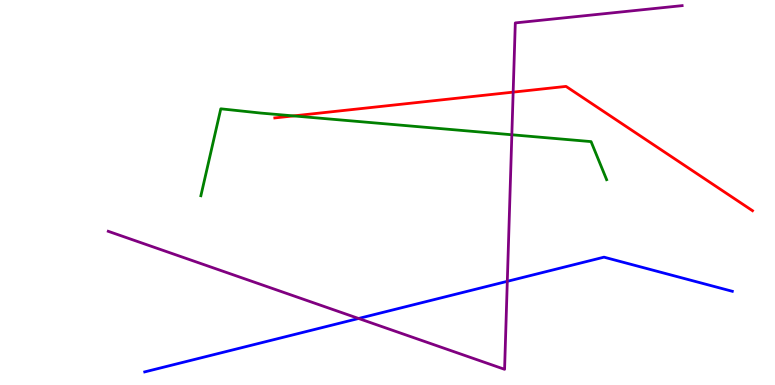[{'lines': ['blue', 'red'], 'intersections': []}, {'lines': ['green', 'red'], 'intersections': [{'x': 3.79, 'y': 6.99}]}, {'lines': ['purple', 'red'], 'intersections': [{'x': 6.62, 'y': 7.61}]}, {'lines': ['blue', 'green'], 'intersections': []}, {'lines': ['blue', 'purple'], 'intersections': [{'x': 4.63, 'y': 1.73}, {'x': 6.55, 'y': 2.69}]}, {'lines': ['green', 'purple'], 'intersections': [{'x': 6.6, 'y': 6.5}]}]